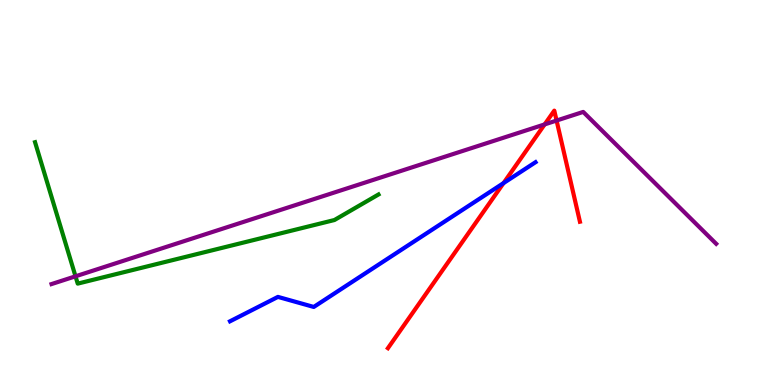[{'lines': ['blue', 'red'], 'intersections': [{'x': 6.5, 'y': 5.24}]}, {'lines': ['green', 'red'], 'intersections': []}, {'lines': ['purple', 'red'], 'intersections': [{'x': 7.03, 'y': 6.77}, {'x': 7.18, 'y': 6.87}]}, {'lines': ['blue', 'green'], 'intersections': []}, {'lines': ['blue', 'purple'], 'intersections': []}, {'lines': ['green', 'purple'], 'intersections': [{'x': 0.974, 'y': 2.82}]}]